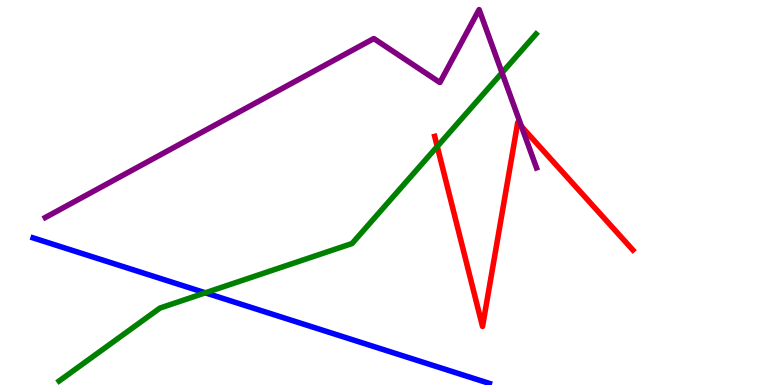[{'lines': ['blue', 'red'], 'intersections': []}, {'lines': ['green', 'red'], 'intersections': [{'x': 5.64, 'y': 6.19}]}, {'lines': ['purple', 'red'], 'intersections': [{'x': 6.73, 'y': 6.71}]}, {'lines': ['blue', 'green'], 'intersections': [{'x': 2.65, 'y': 2.39}]}, {'lines': ['blue', 'purple'], 'intersections': []}, {'lines': ['green', 'purple'], 'intersections': [{'x': 6.48, 'y': 8.11}]}]